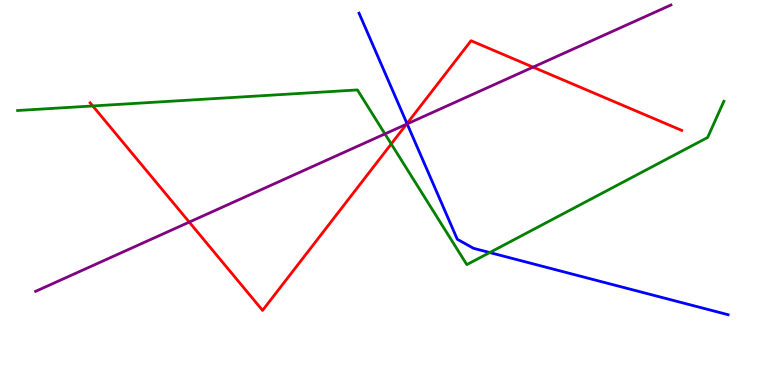[{'lines': ['blue', 'red'], 'intersections': [{'x': 5.25, 'y': 6.79}]}, {'lines': ['green', 'red'], 'intersections': [{'x': 1.2, 'y': 7.25}, {'x': 5.05, 'y': 6.26}]}, {'lines': ['purple', 'red'], 'intersections': [{'x': 2.44, 'y': 4.23}, {'x': 5.25, 'y': 6.77}, {'x': 6.88, 'y': 8.26}]}, {'lines': ['blue', 'green'], 'intersections': [{'x': 6.32, 'y': 3.44}]}, {'lines': ['blue', 'purple'], 'intersections': [{'x': 5.25, 'y': 6.78}]}, {'lines': ['green', 'purple'], 'intersections': [{'x': 4.97, 'y': 6.52}]}]